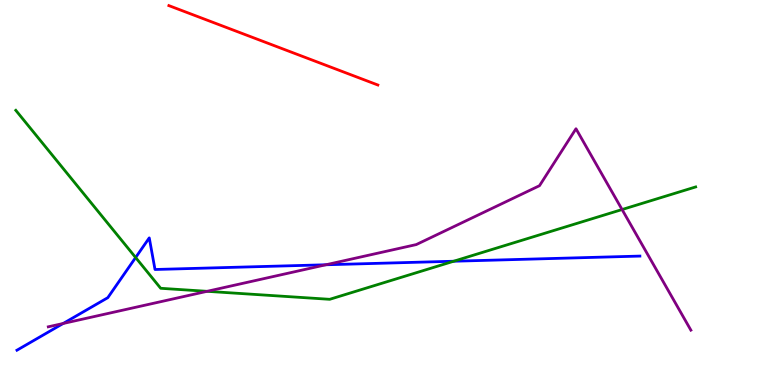[{'lines': ['blue', 'red'], 'intersections': []}, {'lines': ['green', 'red'], 'intersections': []}, {'lines': ['purple', 'red'], 'intersections': []}, {'lines': ['blue', 'green'], 'intersections': [{'x': 1.75, 'y': 3.31}, {'x': 5.85, 'y': 3.21}]}, {'lines': ['blue', 'purple'], 'intersections': [{'x': 0.815, 'y': 1.6}, {'x': 4.21, 'y': 3.12}]}, {'lines': ['green', 'purple'], 'intersections': [{'x': 2.67, 'y': 2.43}, {'x': 8.03, 'y': 4.56}]}]